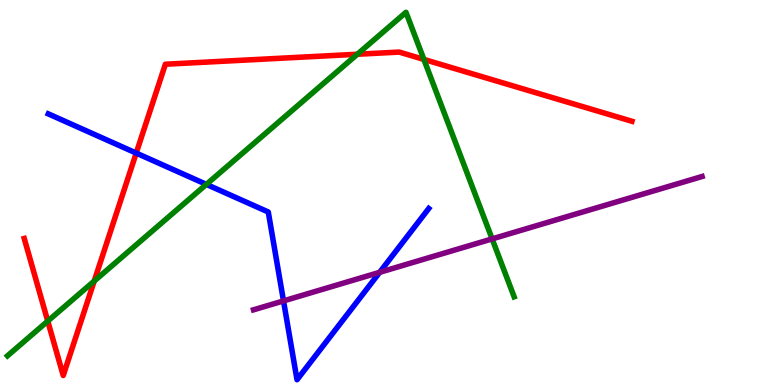[{'lines': ['blue', 'red'], 'intersections': [{'x': 1.76, 'y': 6.02}]}, {'lines': ['green', 'red'], 'intersections': [{'x': 0.616, 'y': 1.66}, {'x': 1.22, 'y': 2.7}, {'x': 4.61, 'y': 8.59}, {'x': 5.47, 'y': 8.46}]}, {'lines': ['purple', 'red'], 'intersections': []}, {'lines': ['blue', 'green'], 'intersections': [{'x': 2.66, 'y': 5.21}]}, {'lines': ['blue', 'purple'], 'intersections': [{'x': 3.66, 'y': 2.18}, {'x': 4.9, 'y': 2.93}]}, {'lines': ['green', 'purple'], 'intersections': [{'x': 6.35, 'y': 3.79}]}]